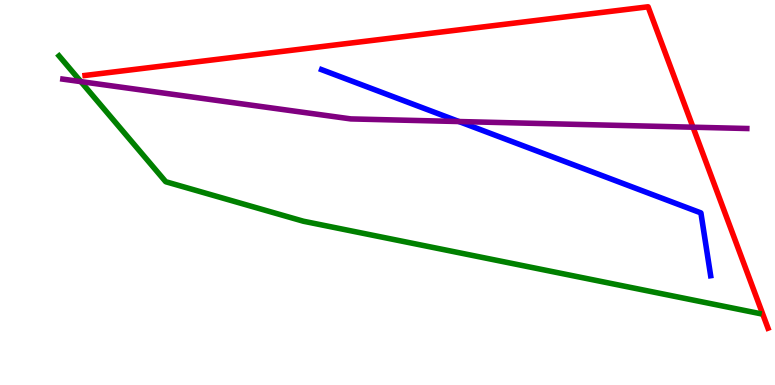[{'lines': ['blue', 'red'], 'intersections': []}, {'lines': ['green', 'red'], 'intersections': []}, {'lines': ['purple', 'red'], 'intersections': [{'x': 8.94, 'y': 6.7}]}, {'lines': ['blue', 'green'], 'intersections': []}, {'lines': ['blue', 'purple'], 'intersections': [{'x': 5.92, 'y': 6.84}]}, {'lines': ['green', 'purple'], 'intersections': [{'x': 1.04, 'y': 7.88}]}]